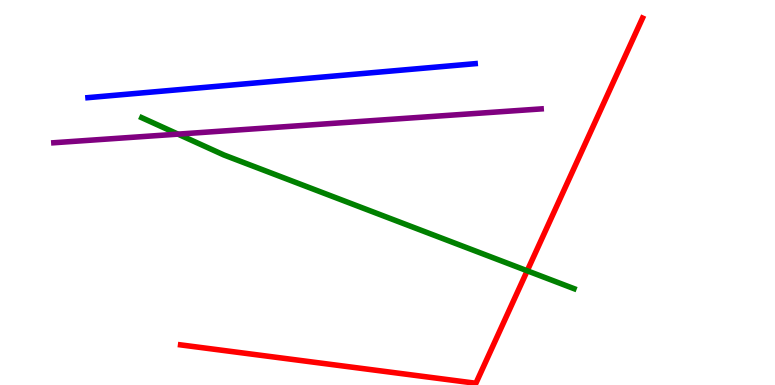[{'lines': ['blue', 'red'], 'intersections': []}, {'lines': ['green', 'red'], 'intersections': [{'x': 6.8, 'y': 2.97}]}, {'lines': ['purple', 'red'], 'intersections': []}, {'lines': ['blue', 'green'], 'intersections': []}, {'lines': ['blue', 'purple'], 'intersections': []}, {'lines': ['green', 'purple'], 'intersections': [{'x': 2.3, 'y': 6.52}]}]